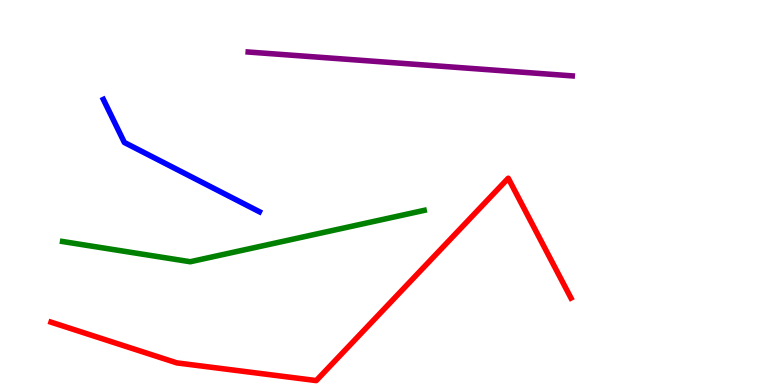[{'lines': ['blue', 'red'], 'intersections': []}, {'lines': ['green', 'red'], 'intersections': []}, {'lines': ['purple', 'red'], 'intersections': []}, {'lines': ['blue', 'green'], 'intersections': []}, {'lines': ['blue', 'purple'], 'intersections': []}, {'lines': ['green', 'purple'], 'intersections': []}]